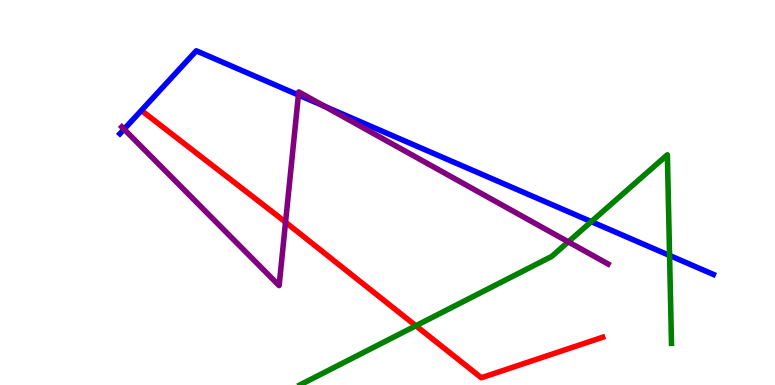[{'lines': ['blue', 'red'], 'intersections': []}, {'lines': ['green', 'red'], 'intersections': [{'x': 5.37, 'y': 1.54}]}, {'lines': ['purple', 'red'], 'intersections': [{'x': 3.68, 'y': 4.23}]}, {'lines': ['blue', 'green'], 'intersections': [{'x': 7.63, 'y': 4.24}, {'x': 8.64, 'y': 3.36}]}, {'lines': ['blue', 'purple'], 'intersections': [{'x': 1.6, 'y': 6.64}, {'x': 3.85, 'y': 7.53}, {'x': 4.19, 'y': 7.24}]}, {'lines': ['green', 'purple'], 'intersections': [{'x': 7.33, 'y': 3.72}]}]